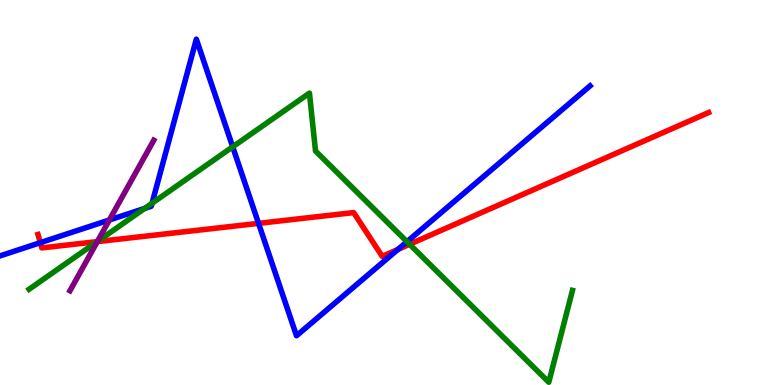[{'lines': ['blue', 'red'], 'intersections': [{'x': 0.52, 'y': 3.7}, {'x': 3.34, 'y': 4.2}, {'x': 5.13, 'y': 3.52}]}, {'lines': ['green', 'red'], 'intersections': [{'x': 1.25, 'y': 3.72}, {'x': 5.29, 'y': 3.66}]}, {'lines': ['purple', 'red'], 'intersections': [{'x': 1.26, 'y': 3.72}]}, {'lines': ['blue', 'green'], 'intersections': [{'x': 1.87, 'y': 4.59}, {'x': 1.96, 'y': 4.72}, {'x': 3.0, 'y': 6.19}, {'x': 5.25, 'y': 3.72}]}, {'lines': ['blue', 'purple'], 'intersections': [{'x': 1.41, 'y': 4.29}]}, {'lines': ['green', 'purple'], 'intersections': [{'x': 1.26, 'y': 3.73}]}]